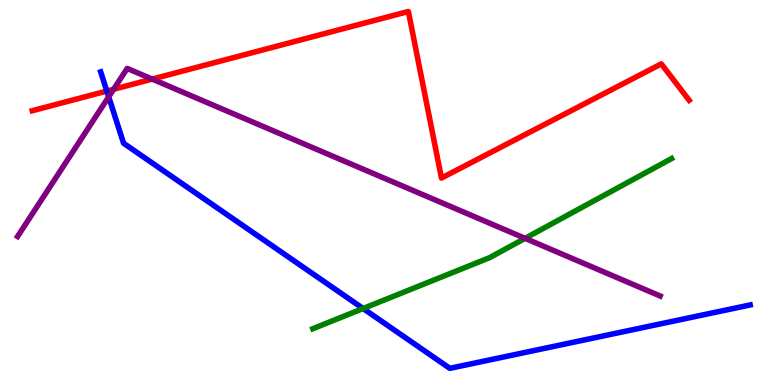[{'lines': ['blue', 'red'], 'intersections': [{'x': 1.38, 'y': 7.63}]}, {'lines': ['green', 'red'], 'intersections': []}, {'lines': ['purple', 'red'], 'intersections': [{'x': 1.47, 'y': 7.68}, {'x': 1.96, 'y': 7.95}]}, {'lines': ['blue', 'green'], 'intersections': [{'x': 4.69, 'y': 1.99}]}, {'lines': ['blue', 'purple'], 'intersections': [{'x': 1.4, 'y': 7.49}]}, {'lines': ['green', 'purple'], 'intersections': [{'x': 6.78, 'y': 3.81}]}]